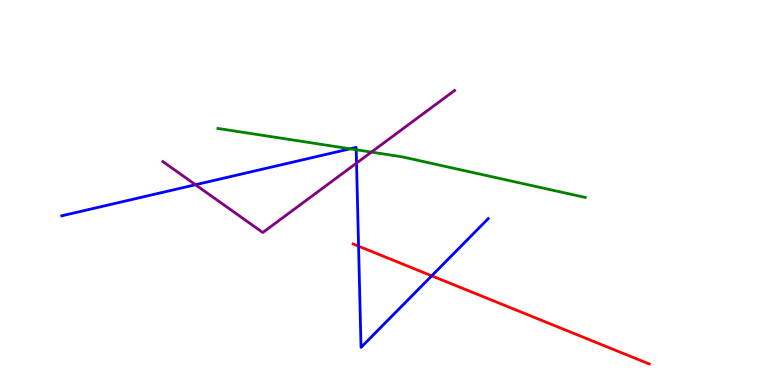[{'lines': ['blue', 'red'], 'intersections': [{'x': 4.63, 'y': 3.61}, {'x': 5.57, 'y': 2.84}]}, {'lines': ['green', 'red'], 'intersections': []}, {'lines': ['purple', 'red'], 'intersections': []}, {'lines': ['blue', 'green'], 'intersections': [{'x': 4.52, 'y': 6.13}, {'x': 4.6, 'y': 6.11}]}, {'lines': ['blue', 'purple'], 'intersections': [{'x': 2.52, 'y': 5.2}, {'x': 4.6, 'y': 5.76}]}, {'lines': ['green', 'purple'], 'intersections': [{'x': 4.79, 'y': 6.05}]}]